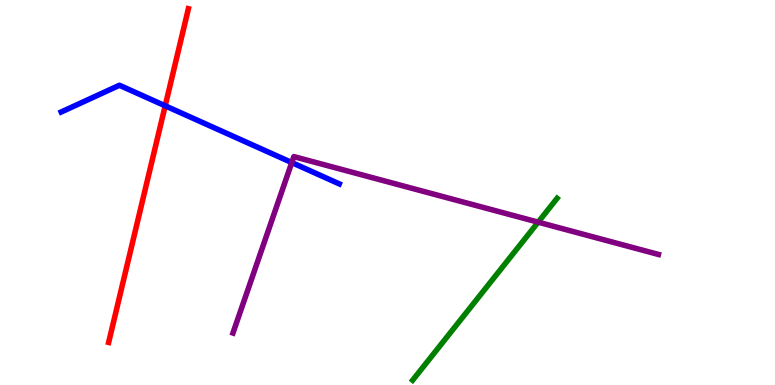[{'lines': ['blue', 'red'], 'intersections': [{'x': 2.13, 'y': 7.25}]}, {'lines': ['green', 'red'], 'intersections': []}, {'lines': ['purple', 'red'], 'intersections': []}, {'lines': ['blue', 'green'], 'intersections': []}, {'lines': ['blue', 'purple'], 'intersections': [{'x': 3.76, 'y': 5.78}]}, {'lines': ['green', 'purple'], 'intersections': [{'x': 6.94, 'y': 4.23}]}]